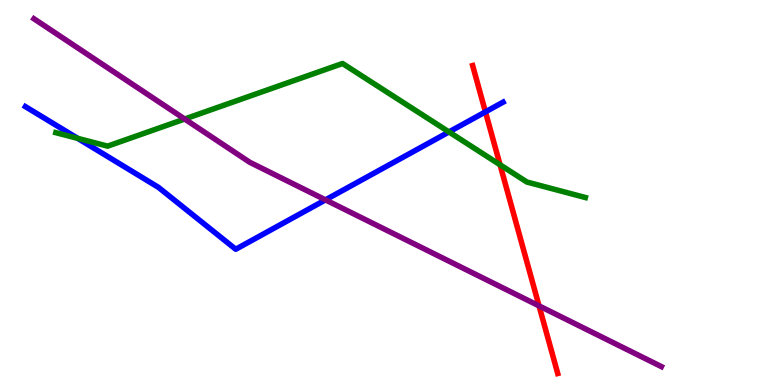[{'lines': ['blue', 'red'], 'intersections': [{'x': 6.26, 'y': 7.09}]}, {'lines': ['green', 'red'], 'intersections': [{'x': 6.45, 'y': 5.72}]}, {'lines': ['purple', 'red'], 'intersections': [{'x': 6.96, 'y': 2.06}]}, {'lines': ['blue', 'green'], 'intersections': [{'x': 1.0, 'y': 6.41}, {'x': 5.79, 'y': 6.57}]}, {'lines': ['blue', 'purple'], 'intersections': [{'x': 4.2, 'y': 4.81}]}, {'lines': ['green', 'purple'], 'intersections': [{'x': 2.38, 'y': 6.91}]}]